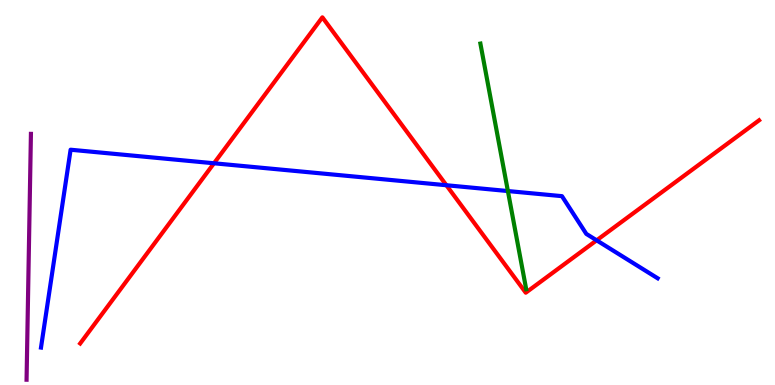[{'lines': ['blue', 'red'], 'intersections': [{'x': 2.76, 'y': 5.76}, {'x': 5.76, 'y': 5.19}, {'x': 7.7, 'y': 3.76}]}, {'lines': ['green', 'red'], 'intersections': []}, {'lines': ['purple', 'red'], 'intersections': []}, {'lines': ['blue', 'green'], 'intersections': [{'x': 6.55, 'y': 5.04}]}, {'lines': ['blue', 'purple'], 'intersections': []}, {'lines': ['green', 'purple'], 'intersections': []}]